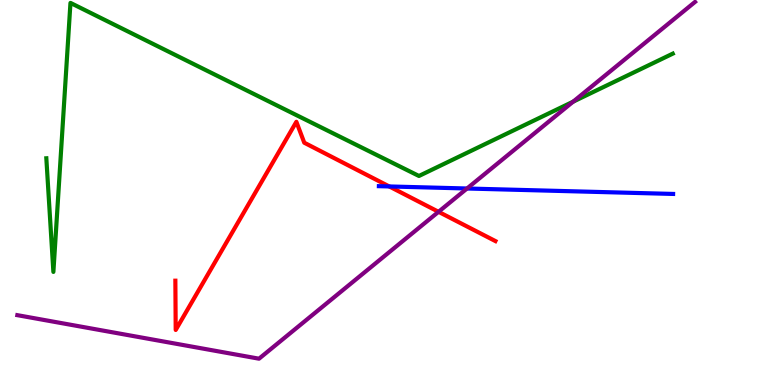[{'lines': ['blue', 'red'], 'intersections': [{'x': 5.02, 'y': 5.16}]}, {'lines': ['green', 'red'], 'intersections': []}, {'lines': ['purple', 'red'], 'intersections': [{'x': 5.66, 'y': 4.5}]}, {'lines': ['blue', 'green'], 'intersections': []}, {'lines': ['blue', 'purple'], 'intersections': [{'x': 6.03, 'y': 5.1}]}, {'lines': ['green', 'purple'], 'intersections': [{'x': 7.4, 'y': 7.36}]}]